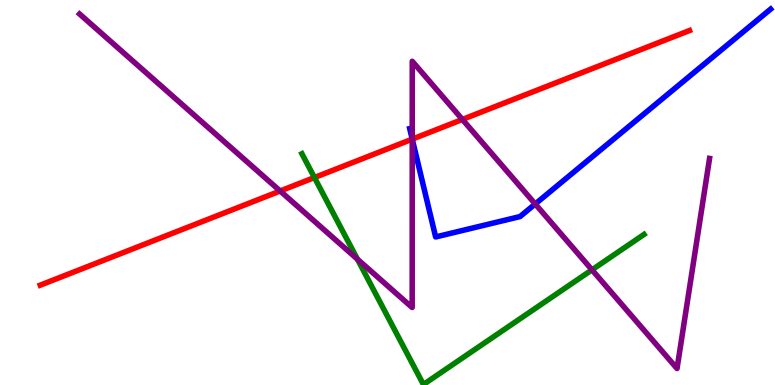[{'lines': ['blue', 'red'], 'intersections': [{'x': 5.32, 'y': 6.39}]}, {'lines': ['green', 'red'], 'intersections': [{'x': 4.06, 'y': 5.39}]}, {'lines': ['purple', 'red'], 'intersections': [{'x': 3.61, 'y': 5.04}, {'x': 5.32, 'y': 6.39}, {'x': 5.97, 'y': 6.9}]}, {'lines': ['blue', 'green'], 'intersections': []}, {'lines': ['blue', 'purple'], 'intersections': [{'x': 5.32, 'y': 6.39}, {'x': 6.91, 'y': 4.7}]}, {'lines': ['green', 'purple'], 'intersections': [{'x': 4.61, 'y': 3.27}, {'x': 7.64, 'y': 2.99}]}]